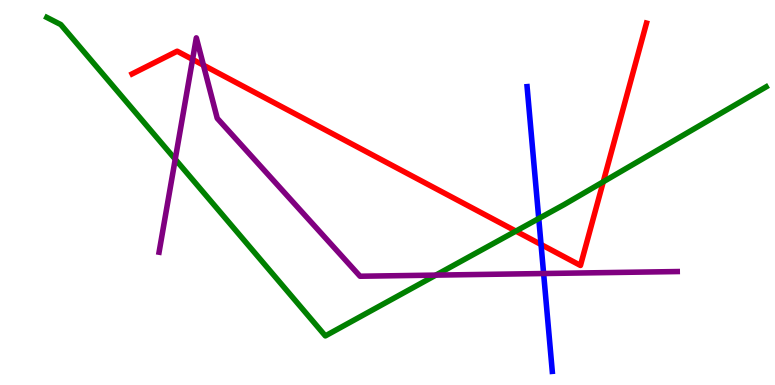[{'lines': ['blue', 'red'], 'intersections': [{'x': 6.98, 'y': 3.65}]}, {'lines': ['green', 'red'], 'intersections': [{'x': 6.66, 'y': 4.0}, {'x': 7.78, 'y': 5.28}]}, {'lines': ['purple', 'red'], 'intersections': [{'x': 2.48, 'y': 8.46}, {'x': 2.62, 'y': 8.31}]}, {'lines': ['blue', 'green'], 'intersections': [{'x': 6.95, 'y': 4.32}]}, {'lines': ['blue', 'purple'], 'intersections': [{'x': 7.01, 'y': 2.9}]}, {'lines': ['green', 'purple'], 'intersections': [{'x': 2.26, 'y': 5.86}, {'x': 5.62, 'y': 2.85}]}]